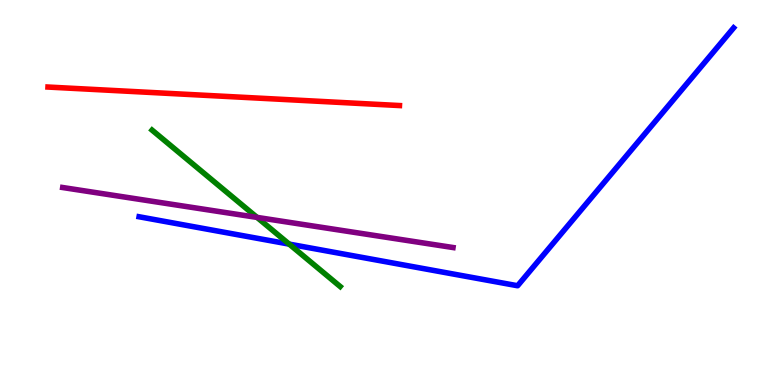[{'lines': ['blue', 'red'], 'intersections': []}, {'lines': ['green', 'red'], 'intersections': []}, {'lines': ['purple', 'red'], 'intersections': []}, {'lines': ['blue', 'green'], 'intersections': [{'x': 3.73, 'y': 3.66}]}, {'lines': ['blue', 'purple'], 'intersections': []}, {'lines': ['green', 'purple'], 'intersections': [{'x': 3.32, 'y': 4.35}]}]